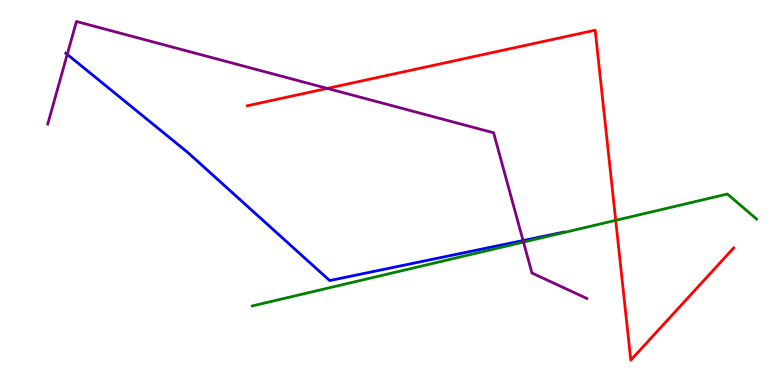[{'lines': ['blue', 'red'], 'intersections': []}, {'lines': ['green', 'red'], 'intersections': [{'x': 7.94, 'y': 4.28}]}, {'lines': ['purple', 'red'], 'intersections': [{'x': 4.22, 'y': 7.7}]}, {'lines': ['blue', 'green'], 'intersections': []}, {'lines': ['blue', 'purple'], 'intersections': [{'x': 0.868, 'y': 8.59}, {'x': 6.75, 'y': 3.75}]}, {'lines': ['green', 'purple'], 'intersections': [{'x': 6.75, 'y': 3.71}]}]